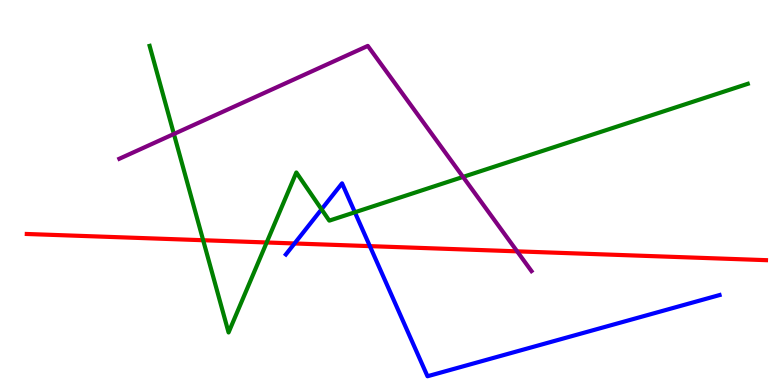[{'lines': ['blue', 'red'], 'intersections': [{'x': 3.8, 'y': 3.68}, {'x': 4.77, 'y': 3.61}]}, {'lines': ['green', 'red'], 'intersections': [{'x': 2.62, 'y': 3.76}, {'x': 3.44, 'y': 3.7}]}, {'lines': ['purple', 'red'], 'intersections': [{'x': 6.67, 'y': 3.47}]}, {'lines': ['blue', 'green'], 'intersections': [{'x': 4.15, 'y': 4.56}, {'x': 4.58, 'y': 4.49}]}, {'lines': ['blue', 'purple'], 'intersections': []}, {'lines': ['green', 'purple'], 'intersections': [{'x': 2.24, 'y': 6.52}, {'x': 5.97, 'y': 5.4}]}]